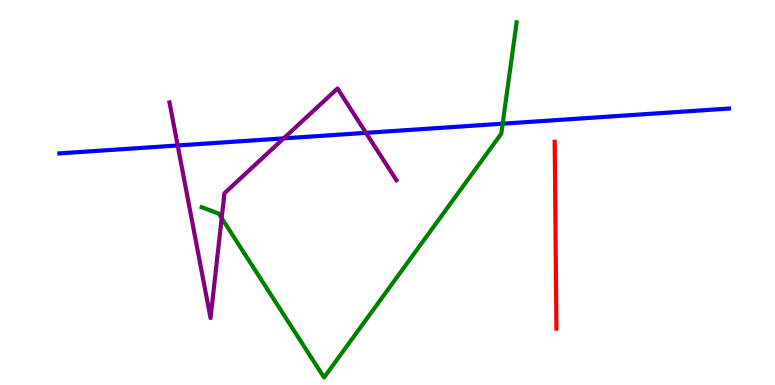[{'lines': ['blue', 'red'], 'intersections': []}, {'lines': ['green', 'red'], 'intersections': []}, {'lines': ['purple', 'red'], 'intersections': []}, {'lines': ['blue', 'green'], 'intersections': [{'x': 6.49, 'y': 6.79}]}, {'lines': ['blue', 'purple'], 'intersections': [{'x': 2.29, 'y': 6.22}, {'x': 3.66, 'y': 6.41}, {'x': 4.72, 'y': 6.55}]}, {'lines': ['green', 'purple'], 'intersections': [{'x': 2.86, 'y': 4.33}]}]